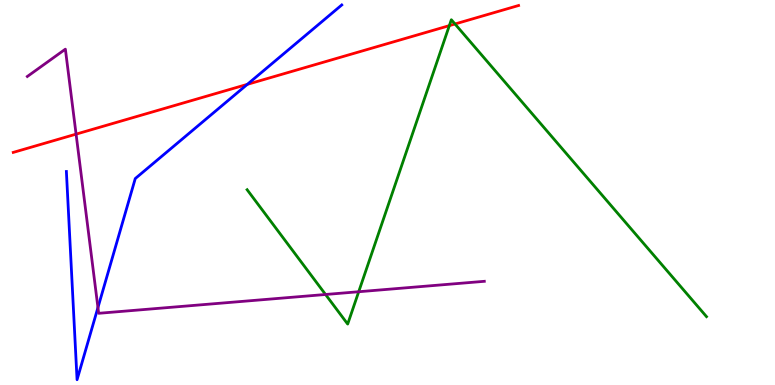[{'lines': ['blue', 'red'], 'intersections': [{'x': 3.19, 'y': 7.81}]}, {'lines': ['green', 'red'], 'intersections': [{'x': 5.8, 'y': 9.33}, {'x': 5.87, 'y': 9.38}]}, {'lines': ['purple', 'red'], 'intersections': [{'x': 0.982, 'y': 6.52}]}, {'lines': ['blue', 'green'], 'intersections': []}, {'lines': ['blue', 'purple'], 'intersections': [{'x': 1.26, 'y': 2.01}]}, {'lines': ['green', 'purple'], 'intersections': [{'x': 4.2, 'y': 2.35}, {'x': 4.63, 'y': 2.42}]}]